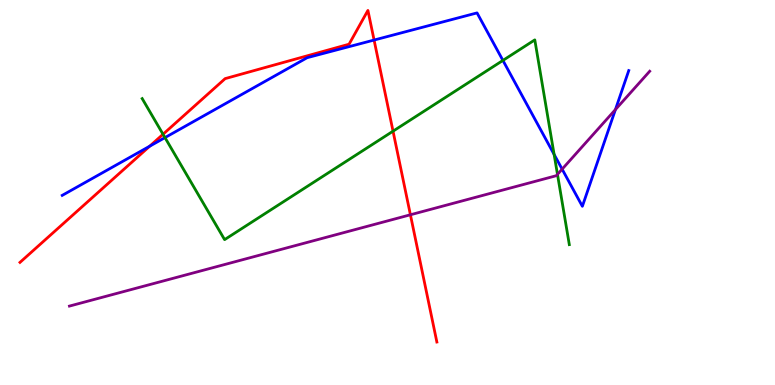[{'lines': ['blue', 'red'], 'intersections': [{'x': 1.93, 'y': 6.2}, {'x': 4.83, 'y': 8.96}]}, {'lines': ['green', 'red'], 'intersections': [{'x': 2.1, 'y': 6.51}, {'x': 5.07, 'y': 6.59}]}, {'lines': ['purple', 'red'], 'intersections': [{'x': 5.3, 'y': 4.42}]}, {'lines': ['blue', 'green'], 'intersections': [{'x': 2.13, 'y': 6.43}, {'x': 6.49, 'y': 8.43}, {'x': 7.15, 'y': 5.99}]}, {'lines': ['blue', 'purple'], 'intersections': [{'x': 7.25, 'y': 5.61}, {'x': 7.94, 'y': 7.15}]}, {'lines': ['green', 'purple'], 'intersections': [{'x': 7.19, 'y': 5.47}]}]